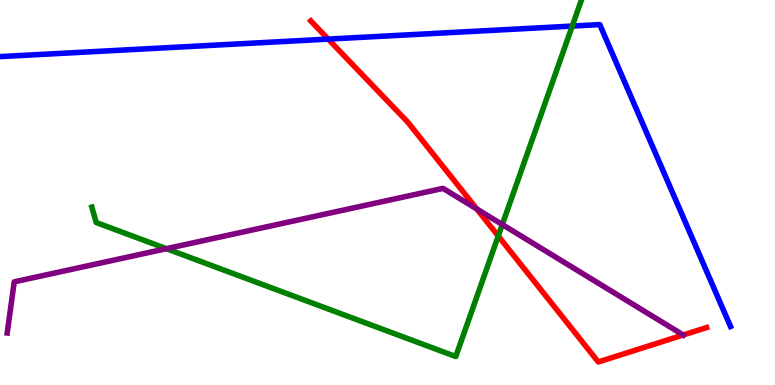[{'lines': ['blue', 'red'], 'intersections': [{'x': 4.23, 'y': 8.98}]}, {'lines': ['green', 'red'], 'intersections': [{'x': 6.43, 'y': 3.87}]}, {'lines': ['purple', 'red'], 'intersections': [{'x': 6.15, 'y': 4.57}, {'x': 8.82, 'y': 1.3}]}, {'lines': ['blue', 'green'], 'intersections': [{'x': 7.38, 'y': 9.32}]}, {'lines': ['blue', 'purple'], 'intersections': []}, {'lines': ['green', 'purple'], 'intersections': [{'x': 2.15, 'y': 3.54}, {'x': 6.48, 'y': 4.17}]}]